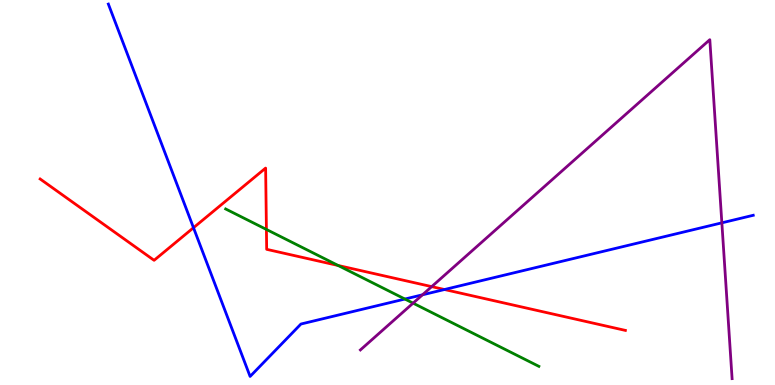[{'lines': ['blue', 'red'], 'intersections': [{'x': 2.5, 'y': 4.09}, {'x': 5.74, 'y': 2.48}]}, {'lines': ['green', 'red'], 'intersections': [{'x': 3.44, 'y': 4.04}, {'x': 4.36, 'y': 3.1}]}, {'lines': ['purple', 'red'], 'intersections': [{'x': 5.57, 'y': 2.56}]}, {'lines': ['blue', 'green'], 'intersections': [{'x': 5.22, 'y': 2.23}]}, {'lines': ['blue', 'purple'], 'intersections': [{'x': 5.45, 'y': 2.34}, {'x': 9.31, 'y': 4.21}]}, {'lines': ['green', 'purple'], 'intersections': [{'x': 5.33, 'y': 2.13}]}]